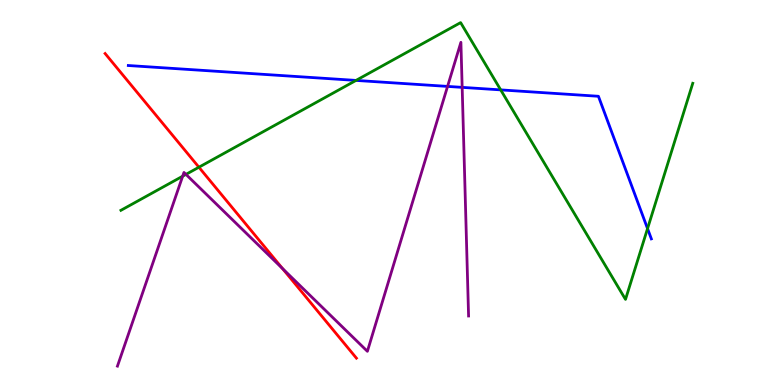[{'lines': ['blue', 'red'], 'intersections': []}, {'lines': ['green', 'red'], 'intersections': [{'x': 2.57, 'y': 5.66}]}, {'lines': ['purple', 'red'], 'intersections': [{'x': 3.64, 'y': 3.03}]}, {'lines': ['blue', 'green'], 'intersections': [{'x': 4.59, 'y': 7.91}, {'x': 6.46, 'y': 7.67}, {'x': 8.36, 'y': 4.06}]}, {'lines': ['blue', 'purple'], 'intersections': [{'x': 5.77, 'y': 7.76}, {'x': 5.96, 'y': 7.73}]}, {'lines': ['green', 'purple'], 'intersections': [{'x': 2.36, 'y': 5.42}, {'x': 2.4, 'y': 5.47}]}]